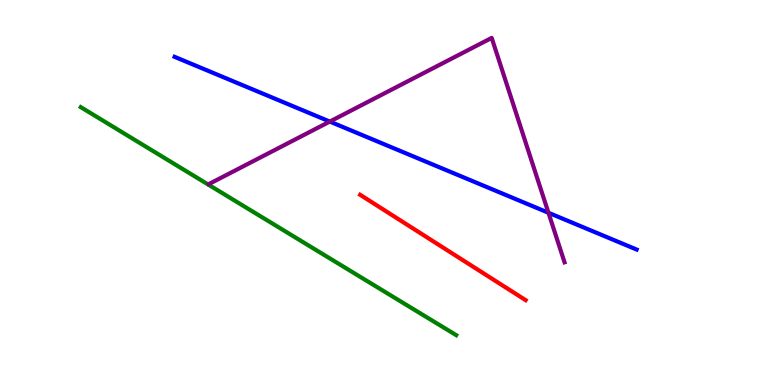[{'lines': ['blue', 'red'], 'intersections': []}, {'lines': ['green', 'red'], 'intersections': []}, {'lines': ['purple', 'red'], 'intersections': []}, {'lines': ['blue', 'green'], 'intersections': []}, {'lines': ['blue', 'purple'], 'intersections': [{'x': 4.26, 'y': 6.84}, {'x': 7.08, 'y': 4.47}]}, {'lines': ['green', 'purple'], 'intersections': []}]